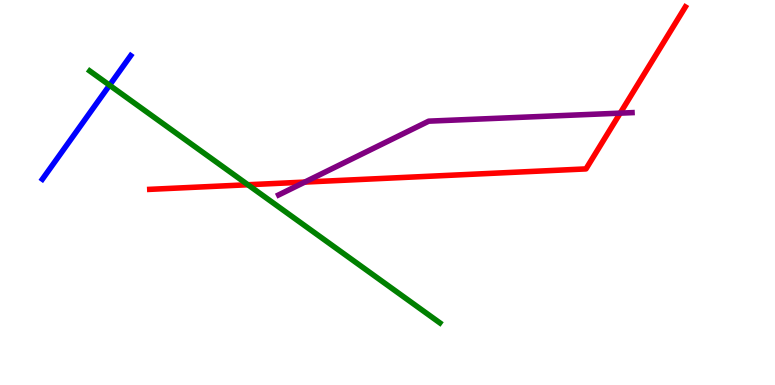[{'lines': ['blue', 'red'], 'intersections': []}, {'lines': ['green', 'red'], 'intersections': [{'x': 3.2, 'y': 5.2}]}, {'lines': ['purple', 'red'], 'intersections': [{'x': 3.93, 'y': 5.27}, {'x': 8.0, 'y': 7.06}]}, {'lines': ['blue', 'green'], 'intersections': [{'x': 1.41, 'y': 7.79}]}, {'lines': ['blue', 'purple'], 'intersections': []}, {'lines': ['green', 'purple'], 'intersections': []}]